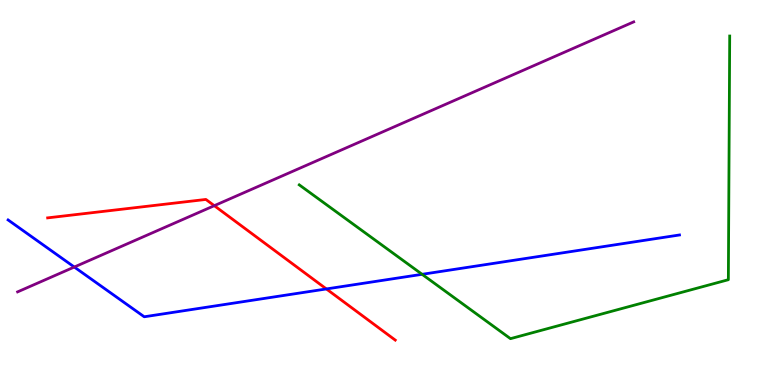[{'lines': ['blue', 'red'], 'intersections': [{'x': 4.21, 'y': 2.49}]}, {'lines': ['green', 'red'], 'intersections': []}, {'lines': ['purple', 'red'], 'intersections': [{'x': 2.77, 'y': 4.66}]}, {'lines': ['blue', 'green'], 'intersections': [{'x': 5.45, 'y': 2.87}]}, {'lines': ['blue', 'purple'], 'intersections': [{'x': 0.959, 'y': 3.06}]}, {'lines': ['green', 'purple'], 'intersections': []}]